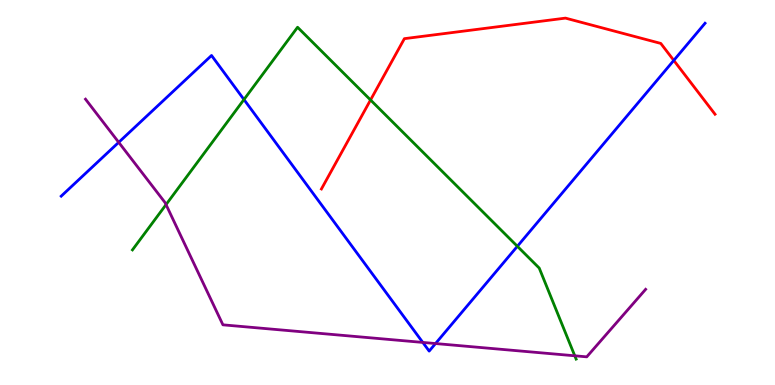[{'lines': ['blue', 'red'], 'intersections': [{'x': 8.69, 'y': 8.43}]}, {'lines': ['green', 'red'], 'intersections': [{'x': 4.78, 'y': 7.4}]}, {'lines': ['purple', 'red'], 'intersections': []}, {'lines': ['blue', 'green'], 'intersections': [{'x': 3.15, 'y': 7.41}, {'x': 6.68, 'y': 3.6}]}, {'lines': ['blue', 'purple'], 'intersections': [{'x': 1.53, 'y': 6.3}, {'x': 5.46, 'y': 1.11}, {'x': 5.62, 'y': 1.08}]}, {'lines': ['green', 'purple'], 'intersections': [{'x': 2.14, 'y': 4.69}, {'x': 7.42, 'y': 0.759}]}]